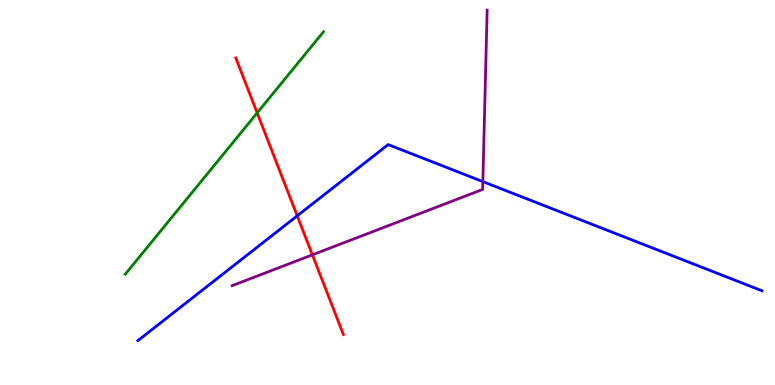[{'lines': ['blue', 'red'], 'intersections': [{'x': 3.84, 'y': 4.39}]}, {'lines': ['green', 'red'], 'intersections': [{'x': 3.32, 'y': 7.07}]}, {'lines': ['purple', 'red'], 'intersections': [{'x': 4.03, 'y': 3.38}]}, {'lines': ['blue', 'green'], 'intersections': []}, {'lines': ['blue', 'purple'], 'intersections': [{'x': 6.23, 'y': 5.28}]}, {'lines': ['green', 'purple'], 'intersections': []}]